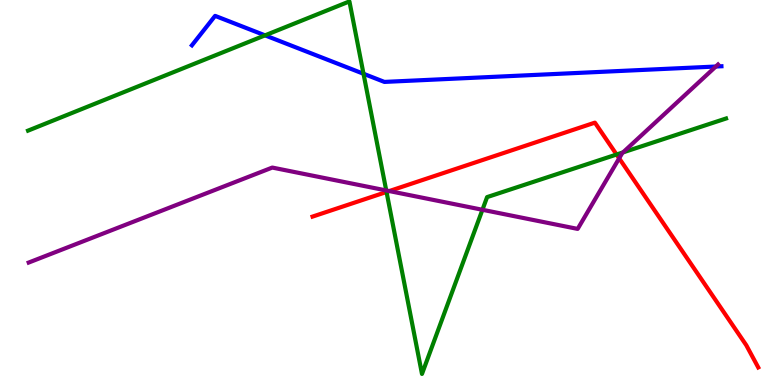[{'lines': ['blue', 'red'], 'intersections': []}, {'lines': ['green', 'red'], 'intersections': [{'x': 4.99, 'y': 5.01}, {'x': 7.96, 'y': 5.99}]}, {'lines': ['purple', 'red'], 'intersections': [{'x': 5.02, 'y': 5.04}, {'x': 7.99, 'y': 5.89}]}, {'lines': ['blue', 'green'], 'intersections': [{'x': 3.42, 'y': 9.08}, {'x': 4.69, 'y': 8.08}]}, {'lines': ['blue', 'purple'], 'intersections': [{'x': 9.24, 'y': 8.27}]}, {'lines': ['green', 'purple'], 'intersections': [{'x': 4.98, 'y': 5.05}, {'x': 6.22, 'y': 4.55}, {'x': 8.04, 'y': 6.04}]}]